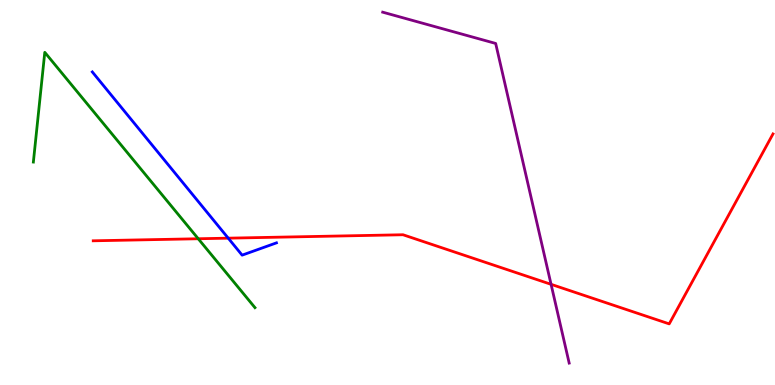[{'lines': ['blue', 'red'], 'intersections': [{'x': 2.94, 'y': 3.81}]}, {'lines': ['green', 'red'], 'intersections': [{'x': 2.56, 'y': 3.8}]}, {'lines': ['purple', 'red'], 'intersections': [{'x': 7.11, 'y': 2.61}]}, {'lines': ['blue', 'green'], 'intersections': []}, {'lines': ['blue', 'purple'], 'intersections': []}, {'lines': ['green', 'purple'], 'intersections': []}]